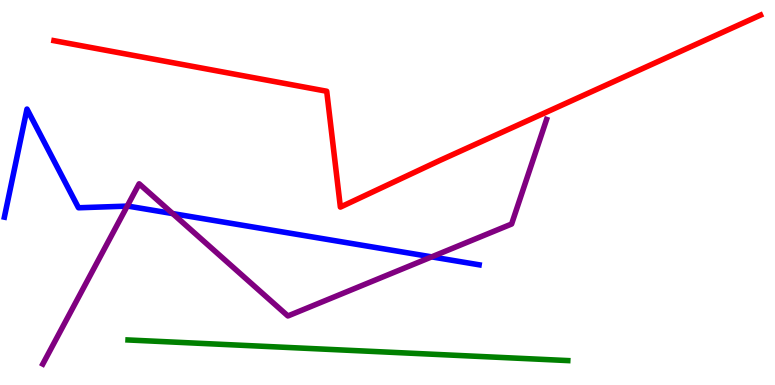[{'lines': ['blue', 'red'], 'intersections': []}, {'lines': ['green', 'red'], 'intersections': []}, {'lines': ['purple', 'red'], 'intersections': []}, {'lines': ['blue', 'green'], 'intersections': []}, {'lines': ['blue', 'purple'], 'intersections': [{'x': 1.64, 'y': 4.65}, {'x': 2.23, 'y': 4.45}, {'x': 5.57, 'y': 3.33}]}, {'lines': ['green', 'purple'], 'intersections': []}]